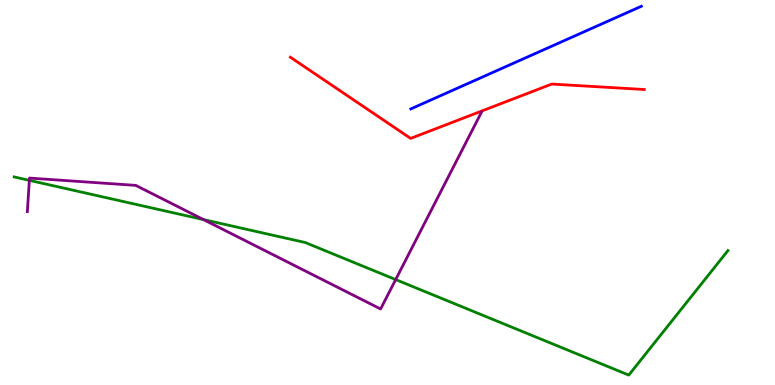[{'lines': ['blue', 'red'], 'intersections': []}, {'lines': ['green', 'red'], 'intersections': []}, {'lines': ['purple', 'red'], 'intersections': []}, {'lines': ['blue', 'green'], 'intersections': []}, {'lines': ['blue', 'purple'], 'intersections': []}, {'lines': ['green', 'purple'], 'intersections': [{'x': 0.379, 'y': 5.32}, {'x': 2.63, 'y': 4.3}, {'x': 5.11, 'y': 2.74}]}]